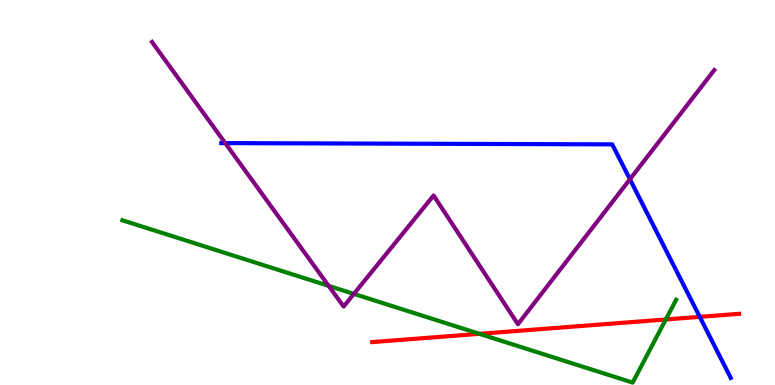[{'lines': ['blue', 'red'], 'intersections': [{'x': 9.03, 'y': 1.77}]}, {'lines': ['green', 'red'], 'intersections': [{'x': 6.19, 'y': 1.33}, {'x': 8.59, 'y': 1.7}]}, {'lines': ['purple', 'red'], 'intersections': []}, {'lines': ['blue', 'green'], 'intersections': []}, {'lines': ['blue', 'purple'], 'intersections': [{'x': 2.91, 'y': 6.28}, {'x': 8.13, 'y': 5.34}]}, {'lines': ['green', 'purple'], 'intersections': [{'x': 4.24, 'y': 2.57}, {'x': 4.57, 'y': 2.37}]}]